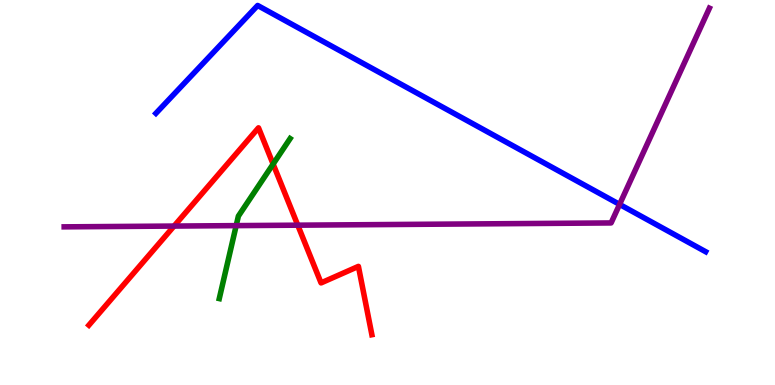[{'lines': ['blue', 'red'], 'intersections': []}, {'lines': ['green', 'red'], 'intersections': [{'x': 3.52, 'y': 5.74}]}, {'lines': ['purple', 'red'], 'intersections': [{'x': 2.25, 'y': 4.13}, {'x': 3.84, 'y': 4.15}]}, {'lines': ['blue', 'green'], 'intersections': []}, {'lines': ['blue', 'purple'], 'intersections': [{'x': 7.99, 'y': 4.69}]}, {'lines': ['green', 'purple'], 'intersections': [{'x': 3.05, 'y': 4.14}]}]